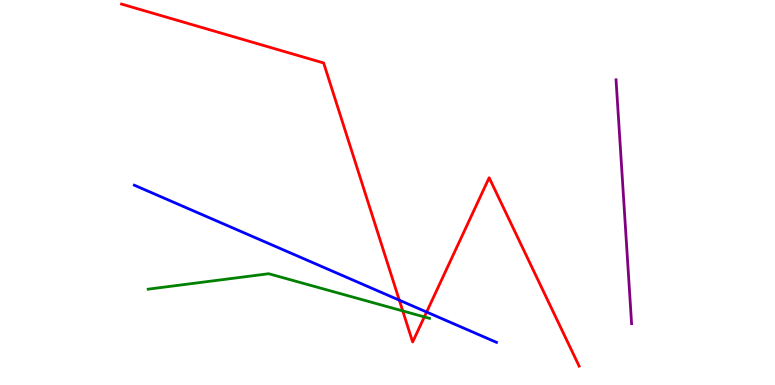[{'lines': ['blue', 'red'], 'intersections': [{'x': 5.15, 'y': 2.2}, {'x': 5.5, 'y': 1.9}]}, {'lines': ['green', 'red'], 'intersections': [{'x': 5.2, 'y': 1.92}, {'x': 5.48, 'y': 1.77}]}, {'lines': ['purple', 'red'], 'intersections': []}, {'lines': ['blue', 'green'], 'intersections': []}, {'lines': ['blue', 'purple'], 'intersections': []}, {'lines': ['green', 'purple'], 'intersections': []}]